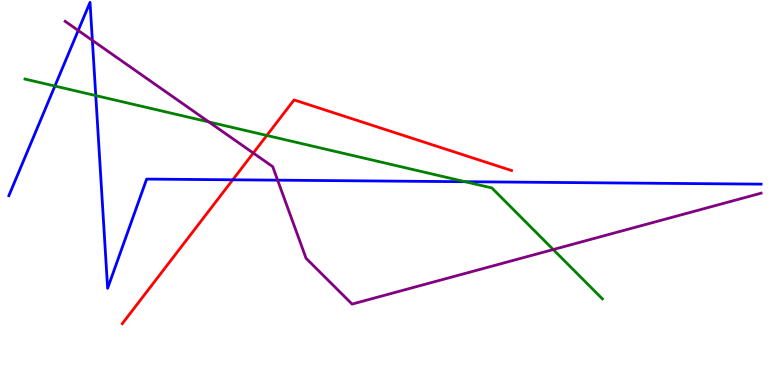[{'lines': ['blue', 'red'], 'intersections': [{'x': 3.0, 'y': 5.33}]}, {'lines': ['green', 'red'], 'intersections': [{'x': 3.44, 'y': 6.48}]}, {'lines': ['purple', 'red'], 'intersections': [{'x': 3.27, 'y': 6.02}]}, {'lines': ['blue', 'green'], 'intersections': [{'x': 0.708, 'y': 7.77}, {'x': 1.24, 'y': 7.52}, {'x': 6.0, 'y': 5.28}]}, {'lines': ['blue', 'purple'], 'intersections': [{'x': 1.01, 'y': 9.21}, {'x': 1.19, 'y': 8.95}, {'x': 3.58, 'y': 5.32}]}, {'lines': ['green', 'purple'], 'intersections': [{'x': 2.7, 'y': 6.83}, {'x': 7.14, 'y': 3.52}]}]